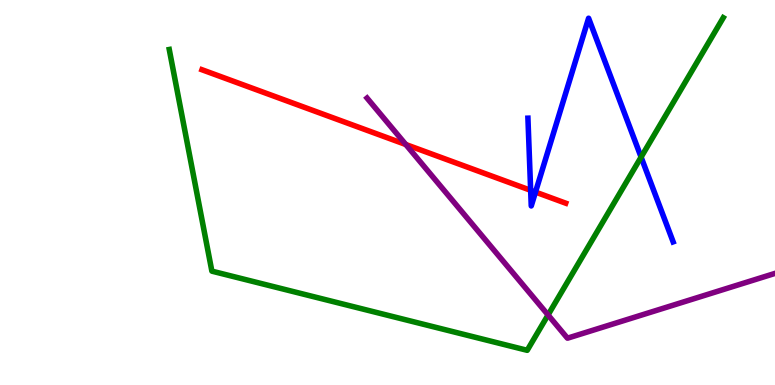[{'lines': ['blue', 'red'], 'intersections': [{'x': 6.85, 'y': 5.06}, {'x': 6.91, 'y': 5.01}]}, {'lines': ['green', 'red'], 'intersections': []}, {'lines': ['purple', 'red'], 'intersections': [{'x': 5.24, 'y': 6.25}]}, {'lines': ['blue', 'green'], 'intersections': [{'x': 8.27, 'y': 5.92}]}, {'lines': ['blue', 'purple'], 'intersections': []}, {'lines': ['green', 'purple'], 'intersections': [{'x': 7.07, 'y': 1.82}]}]